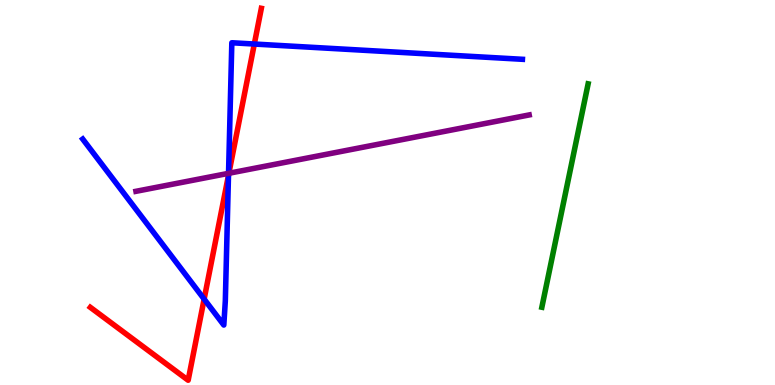[{'lines': ['blue', 'red'], 'intersections': [{'x': 2.63, 'y': 2.23}, {'x': 2.95, 'y': 5.45}, {'x': 3.28, 'y': 8.86}]}, {'lines': ['green', 'red'], 'intersections': []}, {'lines': ['purple', 'red'], 'intersections': [{'x': 2.95, 'y': 5.5}]}, {'lines': ['blue', 'green'], 'intersections': []}, {'lines': ['blue', 'purple'], 'intersections': [{'x': 2.95, 'y': 5.5}]}, {'lines': ['green', 'purple'], 'intersections': []}]